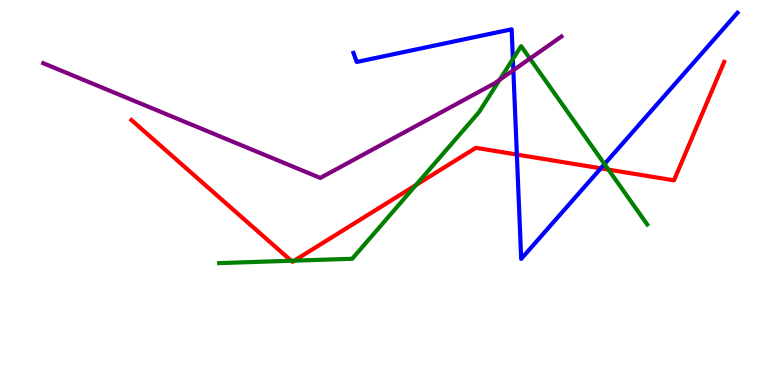[{'lines': ['blue', 'red'], 'intersections': [{'x': 6.67, 'y': 5.99}, {'x': 7.75, 'y': 5.63}]}, {'lines': ['green', 'red'], 'intersections': [{'x': 3.76, 'y': 3.23}, {'x': 3.8, 'y': 3.23}, {'x': 5.37, 'y': 5.19}, {'x': 7.85, 'y': 5.6}]}, {'lines': ['purple', 'red'], 'intersections': []}, {'lines': ['blue', 'green'], 'intersections': [{'x': 6.62, 'y': 8.47}, {'x': 7.8, 'y': 5.74}]}, {'lines': ['blue', 'purple'], 'intersections': [{'x': 6.62, 'y': 8.18}]}, {'lines': ['green', 'purple'], 'intersections': [{'x': 6.45, 'y': 7.93}, {'x': 6.84, 'y': 8.48}]}]